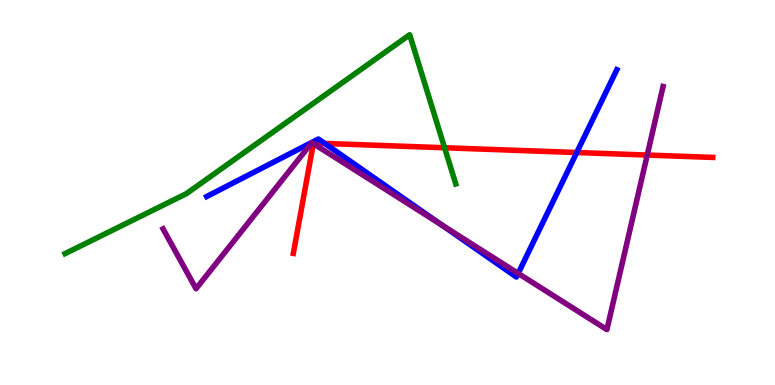[{'lines': ['blue', 'red'], 'intersections': [{'x': 4.19, 'y': 6.27}, {'x': 7.44, 'y': 6.04}]}, {'lines': ['green', 'red'], 'intersections': [{'x': 5.74, 'y': 6.16}]}, {'lines': ['purple', 'red'], 'intersections': [{'x': 4.04, 'y': 6.27}, {'x': 8.35, 'y': 5.97}]}, {'lines': ['blue', 'green'], 'intersections': []}, {'lines': ['blue', 'purple'], 'intersections': [{'x': 5.7, 'y': 4.16}, {'x': 6.69, 'y': 2.9}]}, {'lines': ['green', 'purple'], 'intersections': []}]